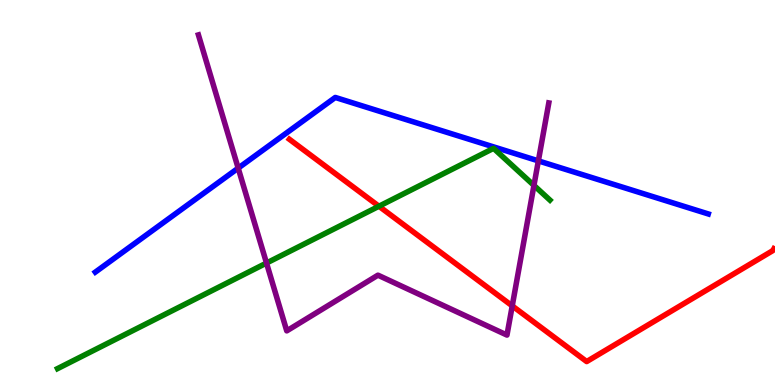[{'lines': ['blue', 'red'], 'intersections': []}, {'lines': ['green', 'red'], 'intersections': [{'x': 4.89, 'y': 4.64}]}, {'lines': ['purple', 'red'], 'intersections': [{'x': 6.61, 'y': 2.05}]}, {'lines': ['blue', 'green'], 'intersections': []}, {'lines': ['blue', 'purple'], 'intersections': [{'x': 3.07, 'y': 5.63}, {'x': 6.95, 'y': 5.82}]}, {'lines': ['green', 'purple'], 'intersections': [{'x': 3.44, 'y': 3.17}, {'x': 6.89, 'y': 5.18}]}]